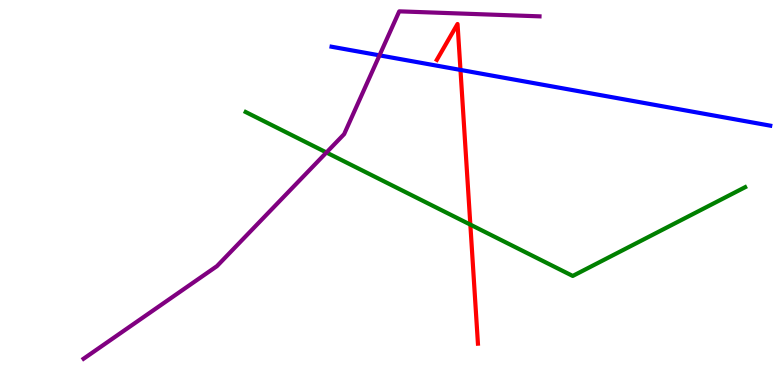[{'lines': ['blue', 'red'], 'intersections': [{'x': 5.94, 'y': 8.18}]}, {'lines': ['green', 'red'], 'intersections': [{'x': 6.07, 'y': 4.17}]}, {'lines': ['purple', 'red'], 'intersections': []}, {'lines': ['blue', 'green'], 'intersections': []}, {'lines': ['blue', 'purple'], 'intersections': [{'x': 4.9, 'y': 8.56}]}, {'lines': ['green', 'purple'], 'intersections': [{'x': 4.21, 'y': 6.04}]}]